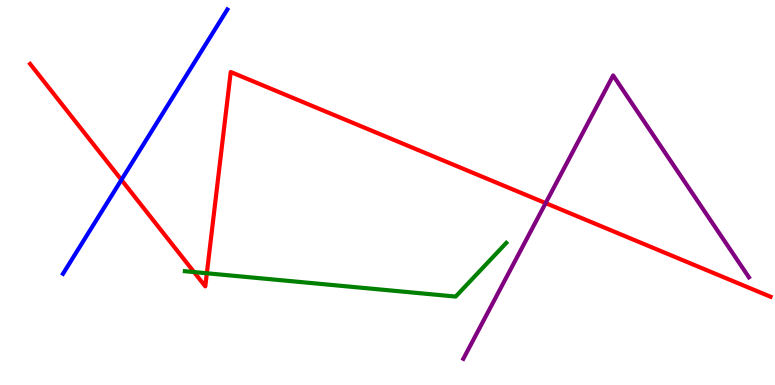[{'lines': ['blue', 'red'], 'intersections': [{'x': 1.57, 'y': 5.33}]}, {'lines': ['green', 'red'], 'intersections': [{'x': 2.5, 'y': 2.93}, {'x': 2.67, 'y': 2.9}]}, {'lines': ['purple', 'red'], 'intersections': [{'x': 7.04, 'y': 4.72}]}, {'lines': ['blue', 'green'], 'intersections': []}, {'lines': ['blue', 'purple'], 'intersections': []}, {'lines': ['green', 'purple'], 'intersections': []}]